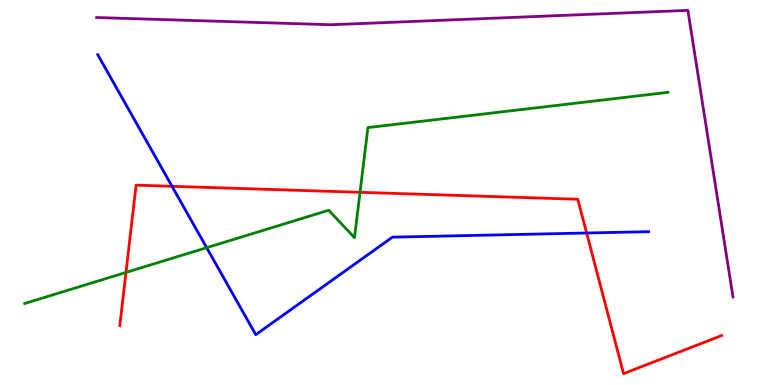[{'lines': ['blue', 'red'], 'intersections': [{'x': 2.22, 'y': 5.16}, {'x': 7.57, 'y': 3.95}]}, {'lines': ['green', 'red'], 'intersections': [{'x': 1.63, 'y': 2.92}, {'x': 4.65, 'y': 5.01}]}, {'lines': ['purple', 'red'], 'intersections': []}, {'lines': ['blue', 'green'], 'intersections': [{'x': 2.67, 'y': 3.57}]}, {'lines': ['blue', 'purple'], 'intersections': []}, {'lines': ['green', 'purple'], 'intersections': []}]